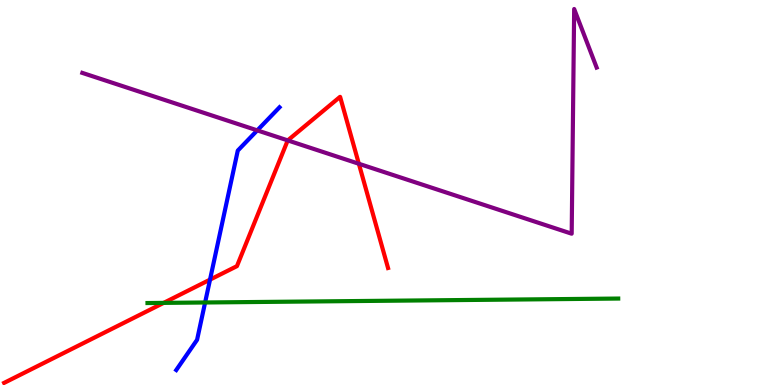[{'lines': ['blue', 'red'], 'intersections': [{'x': 2.71, 'y': 2.74}]}, {'lines': ['green', 'red'], 'intersections': [{'x': 2.11, 'y': 2.13}]}, {'lines': ['purple', 'red'], 'intersections': [{'x': 3.71, 'y': 6.35}, {'x': 4.63, 'y': 5.75}]}, {'lines': ['blue', 'green'], 'intersections': [{'x': 2.65, 'y': 2.14}]}, {'lines': ['blue', 'purple'], 'intersections': [{'x': 3.32, 'y': 6.61}]}, {'lines': ['green', 'purple'], 'intersections': []}]